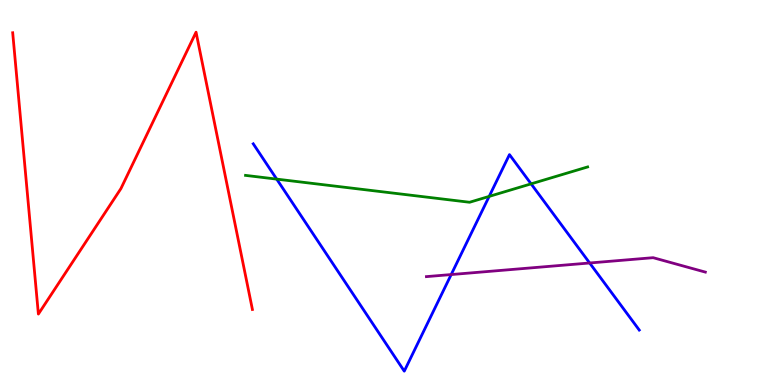[{'lines': ['blue', 'red'], 'intersections': []}, {'lines': ['green', 'red'], 'intersections': []}, {'lines': ['purple', 'red'], 'intersections': []}, {'lines': ['blue', 'green'], 'intersections': [{'x': 3.57, 'y': 5.35}, {'x': 6.31, 'y': 4.9}, {'x': 6.85, 'y': 5.22}]}, {'lines': ['blue', 'purple'], 'intersections': [{'x': 5.82, 'y': 2.87}, {'x': 7.61, 'y': 3.17}]}, {'lines': ['green', 'purple'], 'intersections': []}]